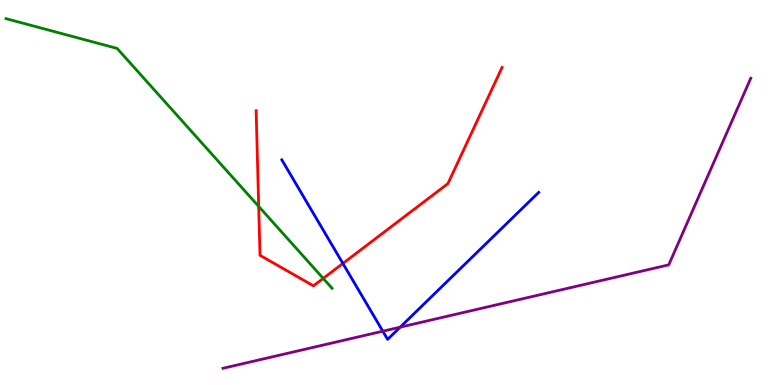[{'lines': ['blue', 'red'], 'intersections': [{'x': 4.42, 'y': 3.16}]}, {'lines': ['green', 'red'], 'intersections': [{'x': 3.34, 'y': 4.64}, {'x': 4.17, 'y': 2.77}]}, {'lines': ['purple', 'red'], 'intersections': []}, {'lines': ['blue', 'green'], 'intersections': []}, {'lines': ['blue', 'purple'], 'intersections': [{'x': 4.94, 'y': 1.4}, {'x': 5.16, 'y': 1.5}]}, {'lines': ['green', 'purple'], 'intersections': []}]